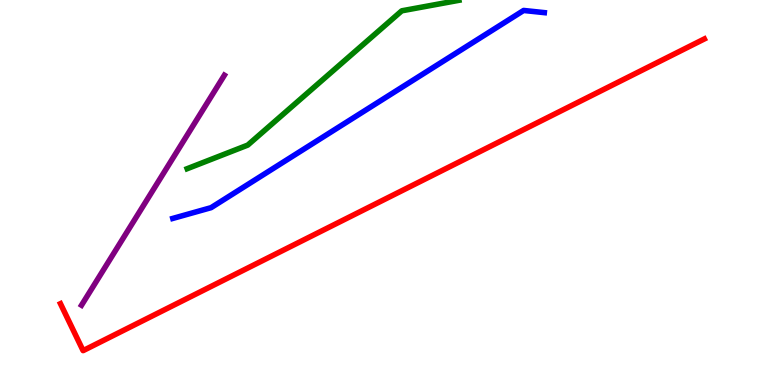[{'lines': ['blue', 'red'], 'intersections': []}, {'lines': ['green', 'red'], 'intersections': []}, {'lines': ['purple', 'red'], 'intersections': []}, {'lines': ['blue', 'green'], 'intersections': []}, {'lines': ['blue', 'purple'], 'intersections': []}, {'lines': ['green', 'purple'], 'intersections': []}]